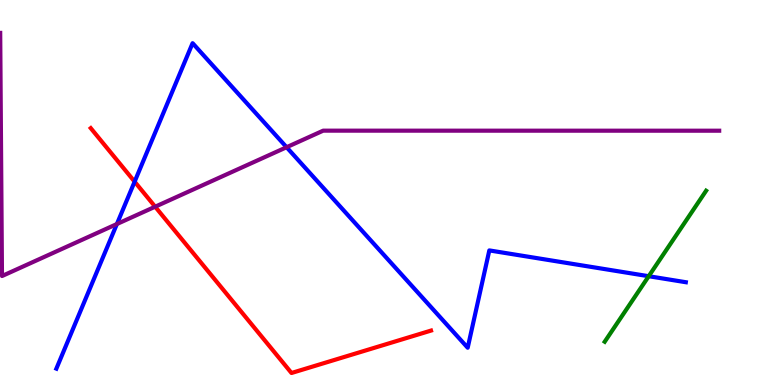[{'lines': ['blue', 'red'], 'intersections': [{'x': 1.74, 'y': 5.28}]}, {'lines': ['green', 'red'], 'intersections': []}, {'lines': ['purple', 'red'], 'intersections': [{'x': 2.0, 'y': 4.63}]}, {'lines': ['blue', 'green'], 'intersections': [{'x': 8.37, 'y': 2.83}]}, {'lines': ['blue', 'purple'], 'intersections': [{'x': 1.51, 'y': 4.18}, {'x': 3.7, 'y': 6.18}]}, {'lines': ['green', 'purple'], 'intersections': []}]